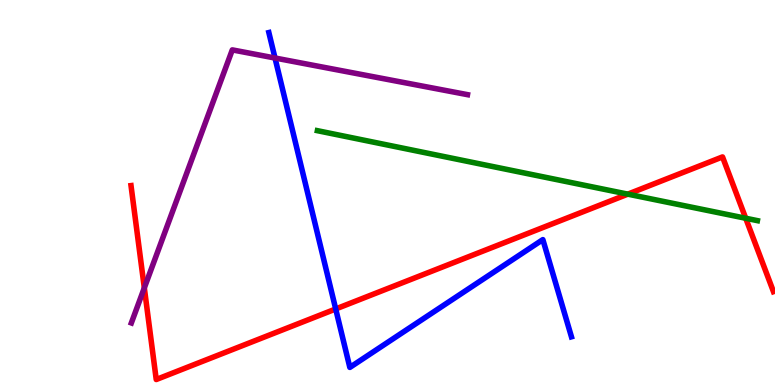[{'lines': ['blue', 'red'], 'intersections': [{'x': 4.33, 'y': 1.97}]}, {'lines': ['green', 'red'], 'intersections': [{'x': 8.1, 'y': 4.96}, {'x': 9.62, 'y': 4.33}]}, {'lines': ['purple', 'red'], 'intersections': [{'x': 1.86, 'y': 2.52}]}, {'lines': ['blue', 'green'], 'intersections': []}, {'lines': ['blue', 'purple'], 'intersections': [{'x': 3.55, 'y': 8.49}]}, {'lines': ['green', 'purple'], 'intersections': []}]